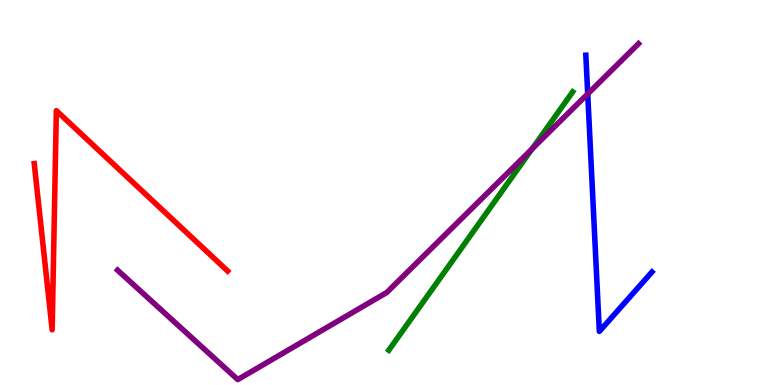[{'lines': ['blue', 'red'], 'intersections': []}, {'lines': ['green', 'red'], 'intersections': []}, {'lines': ['purple', 'red'], 'intersections': []}, {'lines': ['blue', 'green'], 'intersections': []}, {'lines': ['blue', 'purple'], 'intersections': [{'x': 7.58, 'y': 7.56}]}, {'lines': ['green', 'purple'], 'intersections': [{'x': 6.87, 'y': 6.13}]}]